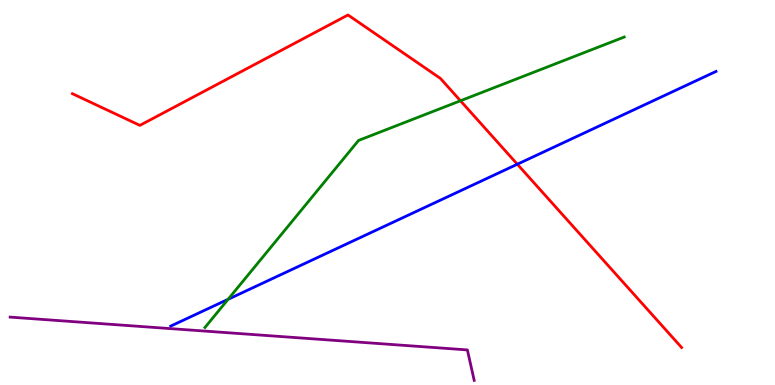[{'lines': ['blue', 'red'], 'intersections': [{'x': 6.68, 'y': 5.73}]}, {'lines': ['green', 'red'], 'intersections': [{'x': 5.94, 'y': 7.38}]}, {'lines': ['purple', 'red'], 'intersections': []}, {'lines': ['blue', 'green'], 'intersections': [{'x': 2.94, 'y': 2.23}]}, {'lines': ['blue', 'purple'], 'intersections': []}, {'lines': ['green', 'purple'], 'intersections': []}]